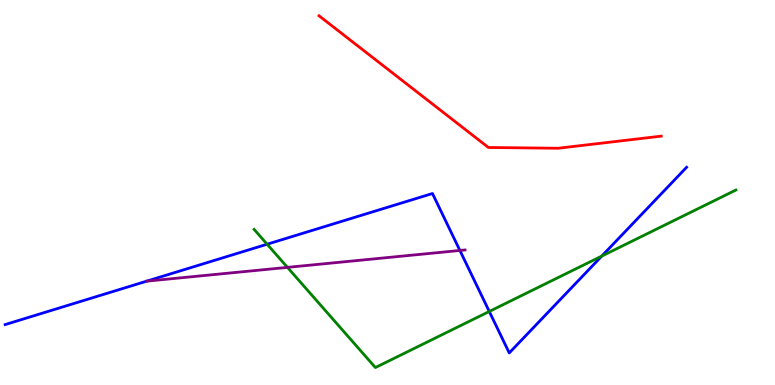[{'lines': ['blue', 'red'], 'intersections': []}, {'lines': ['green', 'red'], 'intersections': []}, {'lines': ['purple', 'red'], 'intersections': []}, {'lines': ['blue', 'green'], 'intersections': [{'x': 3.45, 'y': 3.66}, {'x': 6.31, 'y': 1.91}, {'x': 7.76, 'y': 3.35}]}, {'lines': ['blue', 'purple'], 'intersections': [{'x': 1.89, 'y': 2.7}, {'x': 5.93, 'y': 3.49}]}, {'lines': ['green', 'purple'], 'intersections': [{'x': 3.71, 'y': 3.06}]}]